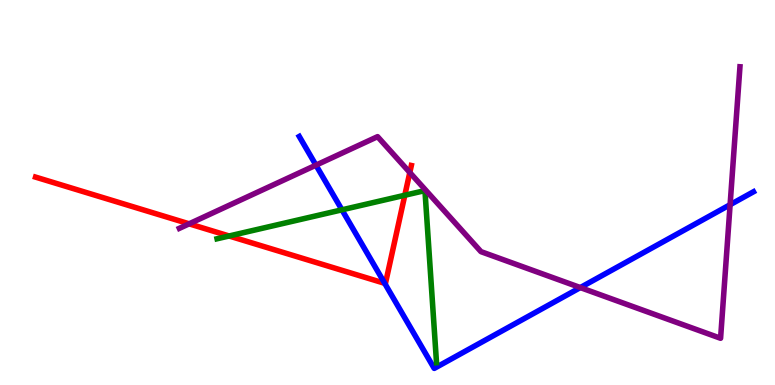[{'lines': ['blue', 'red'], 'intersections': [{'x': 4.96, 'y': 2.64}]}, {'lines': ['green', 'red'], 'intersections': [{'x': 2.96, 'y': 3.87}, {'x': 5.22, 'y': 4.93}]}, {'lines': ['purple', 'red'], 'intersections': [{'x': 2.44, 'y': 4.19}, {'x': 5.29, 'y': 5.52}]}, {'lines': ['blue', 'green'], 'intersections': [{'x': 4.41, 'y': 4.55}]}, {'lines': ['blue', 'purple'], 'intersections': [{'x': 4.08, 'y': 5.71}, {'x': 7.49, 'y': 2.53}, {'x': 9.42, 'y': 4.68}]}, {'lines': ['green', 'purple'], 'intersections': []}]